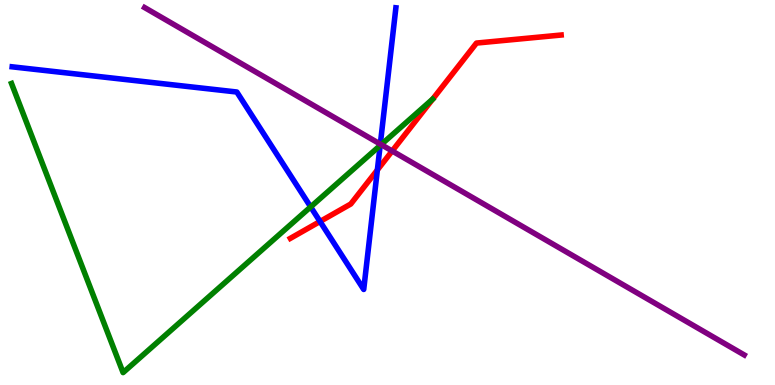[{'lines': ['blue', 'red'], 'intersections': [{'x': 4.13, 'y': 4.25}, {'x': 4.87, 'y': 5.59}]}, {'lines': ['green', 'red'], 'intersections': []}, {'lines': ['purple', 'red'], 'intersections': [{'x': 5.06, 'y': 6.08}]}, {'lines': ['blue', 'green'], 'intersections': [{'x': 4.01, 'y': 4.63}, {'x': 4.91, 'y': 6.22}]}, {'lines': ['blue', 'purple'], 'intersections': [{'x': 4.91, 'y': 6.26}]}, {'lines': ['green', 'purple'], 'intersections': [{'x': 4.92, 'y': 6.24}]}]